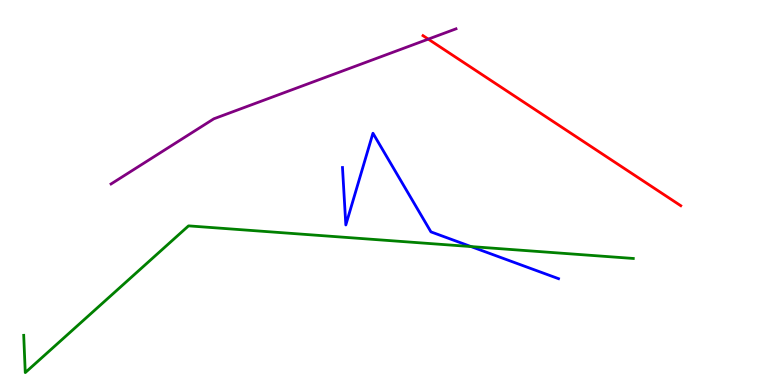[{'lines': ['blue', 'red'], 'intersections': []}, {'lines': ['green', 'red'], 'intersections': []}, {'lines': ['purple', 'red'], 'intersections': [{'x': 5.53, 'y': 8.98}]}, {'lines': ['blue', 'green'], 'intersections': [{'x': 6.08, 'y': 3.6}]}, {'lines': ['blue', 'purple'], 'intersections': []}, {'lines': ['green', 'purple'], 'intersections': []}]